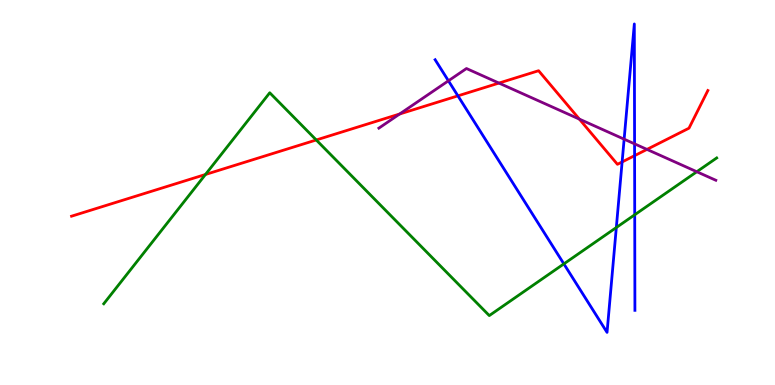[{'lines': ['blue', 'red'], 'intersections': [{'x': 5.91, 'y': 7.51}, {'x': 8.03, 'y': 5.79}, {'x': 8.19, 'y': 5.96}]}, {'lines': ['green', 'red'], 'intersections': [{'x': 2.65, 'y': 5.47}, {'x': 4.08, 'y': 6.36}]}, {'lines': ['purple', 'red'], 'intersections': [{'x': 5.16, 'y': 7.04}, {'x': 6.44, 'y': 7.84}, {'x': 7.48, 'y': 6.91}, {'x': 8.35, 'y': 6.12}]}, {'lines': ['blue', 'green'], 'intersections': [{'x': 7.28, 'y': 3.15}, {'x': 7.95, 'y': 4.09}, {'x': 8.19, 'y': 4.42}]}, {'lines': ['blue', 'purple'], 'intersections': [{'x': 5.79, 'y': 7.9}, {'x': 8.05, 'y': 6.39}, {'x': 8.19, 'y': 6.26}]}, {'lines': ['green', 'purple'], 'intersections': [{'x': 8.99, 'y': 5.54}]}]